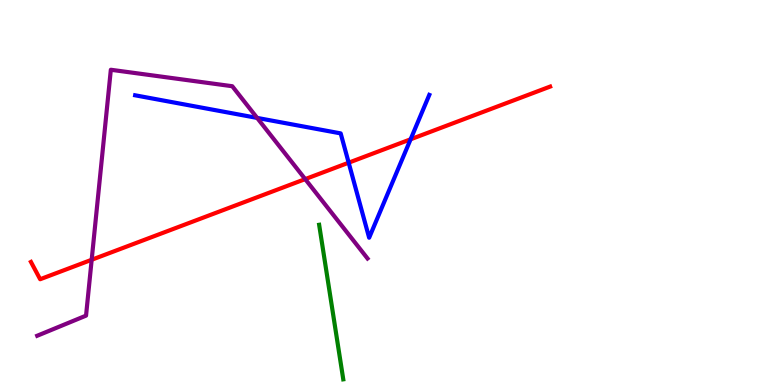[{'lines': ['blue', 'red'], 'intersections': [{'x': 4.5, 'y': 5.77}, {'x': 5.3, 'y': 6.38}]}, {'lines': ['green', 'red'], 'intersections': []}, {'lines': ['purple', 'red'], 'intersections': [{'x': 1.18, 'y': 3.25}, {'x': 3.94, 'y': 5.35}]}, {'lines': ['blue', 'green'], 'intersections': []}, {'lines': ['blue', 'purple'], 'intersections': [{'x': 3.32, 'y': 6.94}]}, {'lines': ['green', 'purple'], 'intersections': []}]